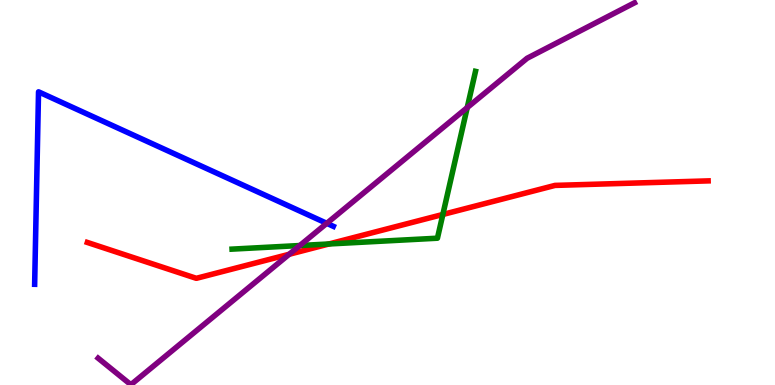[{'lines': ['blue', 'red'], 'intersections': []}, {'lines': ['green', 'red'], 'intersections': [{'x': 4.24, 'y': 3.66}, {'x': 5.71, 'y': 4.43}]}, {'lines': ['purple', 'red'], 'intersections': [{'x': 3.73, 'y': 3.4}]}, {'lines': ['blue', 'green'], 'intersections': []}, {'lines': ['blue', 'purple'], 'intersections': [{'x': 4.22, 'y': 4.2}]}, {'lines': ['green', 'purple'], 'intersections': [{'x': 3.87, 'y': 3.62}, {'x': 6.03, 'y': 7.21}]}]